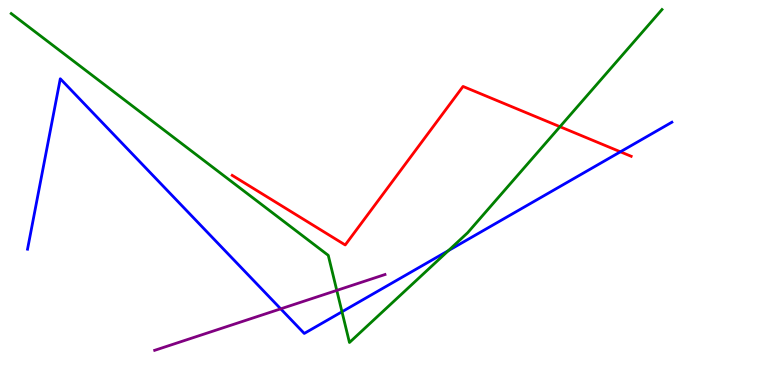[{'lines': ['blue', 'red'], 'intersections': [{'x': 8.01, 'y': 6.06}]}, {'lines': ['green', 'red'], 'intersections': [{'x': 7.23, 'y': 6.71}]}, {'lines': ['purple', 'red'], 'intersections': []}, {'lines': ['blue', 'green'], 'intersections': [{'x': 4.41, 'y': 1.9}, {'x': 5.79, 'y': 3.49}]}, {'lines': ['blue', 'purple'], 'intersections': [{'x': 3.62, 'y': 1.98}]}, {'lines': ['green', 'purple'], 'intersections': [{'x': 4.35, 'y': 2.46}]}]